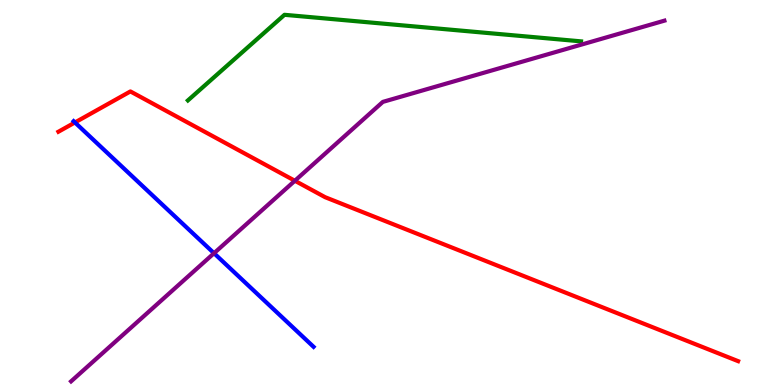[{'lines': ['blue', 'red'], 'intersections': [{'x': 0.967, 'y': 6.82}]}, {'lines': ['green', 'red'], 'intersections': []}, {'lines': ['purple', 'red'], 'intersections': [{'x': 3.8, 'y': 5.31}]}, {'lines': ['blue', 'green'], 'intersections': []}, {'lines': ['blue', 'purple'], 'intersections': [{'x': 2.76, 'y': 3.42}]}, {'lines': ['green', 'purple'], 'intersections': []}]